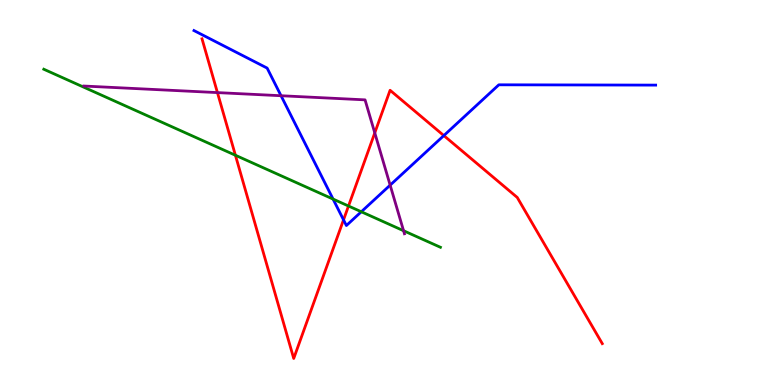[{'lines': ['blue', 'red'], 'intersections': [{'x': 4.43, 'y': 4.29}, {'x': 5.73, 'y': 6.48}]}, {'lines': ['green', 'red'], 'intersections': [{'x': 3.04, 'y': 5.97}, {'x': 4.5, 'y': 4.65}]}, {'lines': ['purple', 'red'], 'intersections': [{'x': 2.81, 'y': 7.59}, {'x': 4.84, 'y': 6.55}]}, {'lines': ['blue', 'green'], 'intersections': [{'x': 4.3, 'y': 4.83}, {'x': 4.66, 'y': 4.5}]}, {'lines': ['blue', 'purple'], 'intersections': [{'x': 3.63, 'y': 7.51}, {'x': 5.03, 'y': 5.19}]}, {'lines': ['green', 'purple'], 'intersections': [{'x': 5.21, 'y': 4.01}]}]